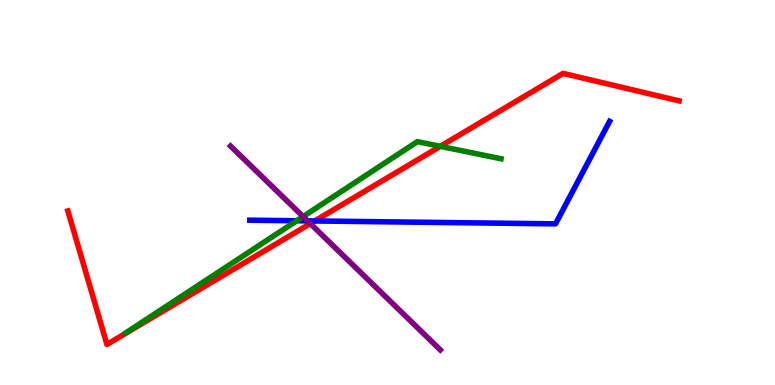[{'lines': ['blue', 'red'], 'intersections': [{'x': 4.06, 'y': 4.26}]}, {'lines': ['green', 'red'], 'intersections': [{'x': 5.68, 'y': 6.2}]}, {'lines': ['purple', 'red'], 'intersections': [{'x': 4.0, 'y': 4.19}]}, {'lines': ['blue', 'green'], 'intersections': [{'x': 3.83, 'y': 4.27}]}, {'lines': ['blue', 'purple'], 'intersections': [{'x': 3.97, 'y': 4.26}]}, {'lines': ['green', 'purple'], 'intersections': [{'x': 3.91, 'y': 4.37}]}]